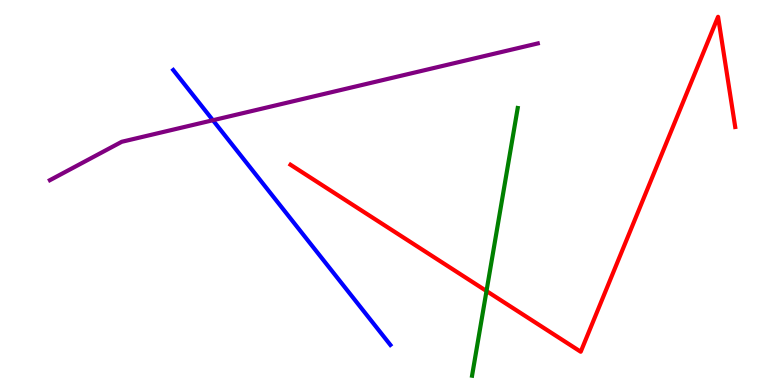[{'lines': ['blue', 'red'], 'intersections': []}, {'lines': ['green', 'red'], 'intersections': [{'x': 6.28, 'y': 2.44}]}, {'lines': ['purple', 'red'], 'intersections': []}, {'lines': ['blue', 'green'], 'intersections': []}, {'lines': ['blue', 'purple'], 'intersections': [{'x': 2.75, 'y': 6.88}]}, {'lines': ['green', 'purple'], 'intersections': []}]